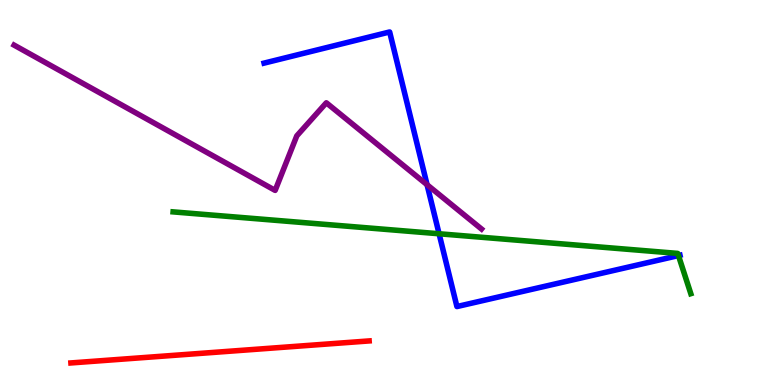[{'lines': ['blue', 'red'], 'intersections': []}, {'lines': ['green', 'red'], 'intersections': []}, {'lines': ['purple', 'red'], 'intersections': []}, {'lines': ['blue', 'green'], 'intersections': [{'x': 5.67, 'y': 3.93}, {'x': 8.75, 'y': 3.36}]}, {'lines': ['blue', 'purple'], 'intersections': [{'x': 5.51, 'y': 5.2}]}, {'lines': ['green', 'purple'], 'intersections': []}]